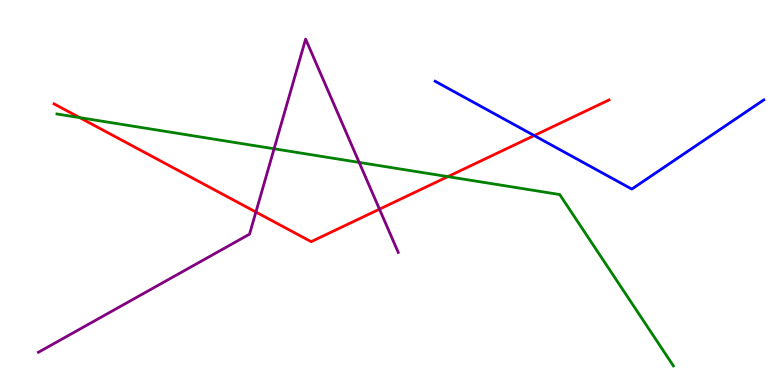[{'lines': ['blue', 'red'], 'intersections': [{'x': 6.89, 'y': 6.48}]}, {'lines': ['green', 'red'], 'intersections': [{'x': 1.03, 'y': 6.94}, {'x': 5.78, 'y': 5.41}]}, {'lines': ['purple', 'red'], 'intersections': [{'x': 3.3, 'y': 4.49}, {'x': 4.9, 'y': 4.57}]}, {'lines': ['blue', 'green'], 'intersections': []}, {'lines': ['blue', 'purple'], 'intersections': []}, {'lines': ['green', 'purple'], 'intersections': [{'x': 3.54, 'y': 6.14}, {'x': 4.63, 'y': 5.78}]}]